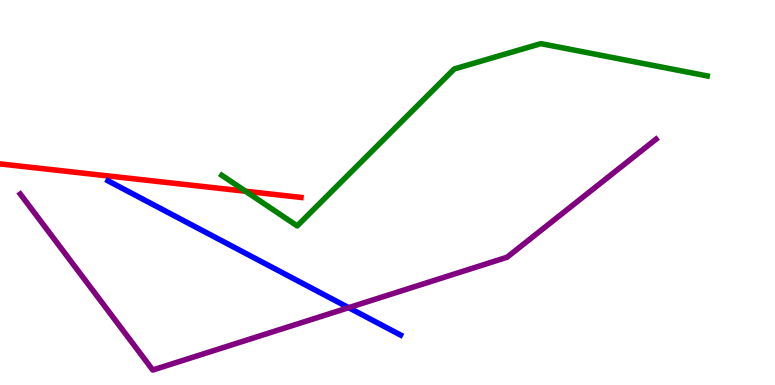[{'lines': ['blue', 'red'], 'intersections': []}, {'lines': ['green', 'red'], 'intersections': [{'x': 3.17, 'y': 5.03}]}, {'lines': ['purple', 'red'], 'intersections': []}, {'lines': ['blue', 'green'], 'intersections': []}, {'lines': ['blue', 'purple'], 'intersections': [{'x': 4.5, 'y': 2.01}]}, {'lines': ['green', 'purple'], 'intersections': []}]